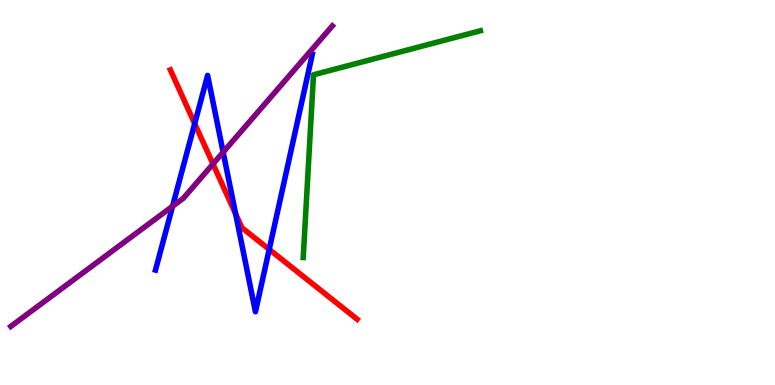[{'lines': ['blue', 'red'], 'intersections': [{'x': 2.51, 'y': 6.79}, {'x': 3.04, 'y': 4.44}, {'x': 3.47, 'y': 3.52}]}, {'lines': ['green', 'red'], 'intersections': []}, {'lines': ['purple', 'red'], 'intersections': [{'x': 2.75, 'y': 5.74}]}, {'lines': ['blue', 'green'], 'intersections': []}, {'lines': ['blue', 'purple'], 'intersections': [{'x': 2.23, 'y': 4.64}, {'x': 2.88, 'y': 6.05}]}, {'lines': ['green', 'purple'], 'intersections': []}]